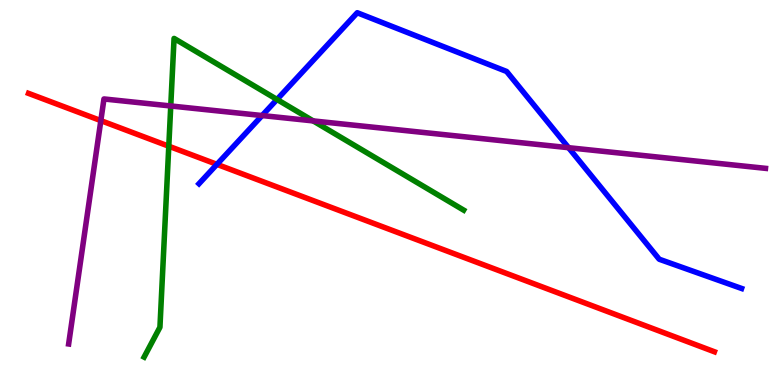[{'lines': ['blue', 'red'], 'intersections': [{'x': 2.8, 'y': 5.73}]}, {'lines': ['green', 'red'], 'intersections': [{'x': 2.18, 'y': 6.2}]}, {'lines': ['purple', 'red'], 'intersections': [{'x': 1.3, 'y': 6.87}]}, {'lines': ['blue', 'green'], 'intersections': [{'x': 3.57, 'y': 7.42}]}, {'lines': ['blue', 'purple'], 'intersections': [{'x': 3.38, 'y': 7.0}, {'x': 7.34, 'y': 6.16}]}, {'lines': ['green', 'purple'], 'intersections': [{'x': 2.2, 'y': 7.25}, {'x': 4.04, 'y': 6.86}]}]